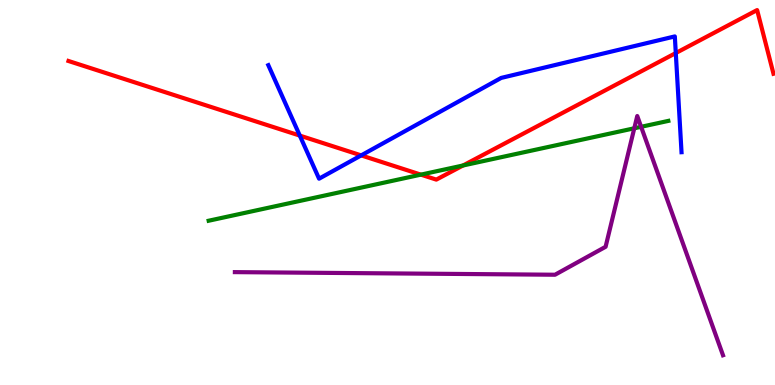[{'lines': ['blue', 'red'], 'intersections': [{'x': 3.87, 'y': 6.48}, {'x': 4.66, 'y': 5.96}, {'x': 8.72, 'y': 8.62}]}, {'lines': ['green', 'red'], 'intersections': [{'x': 5.43, 'y': 5.46}, {'x': 5.97, 'y': 5.7}]}, {'lines': ['purple', 'red'], 'intersections': []}, {'lines': ['blue', 'green'], 'intersections': []}, {'lines': ['blue', 'purple'], 'intersections': []}, {'lines': ['green', 'purple'], 'intersections': [{'x': 8.18, 'y': 6.67}, {'x': 8.27, 'y': 6.71}]}]